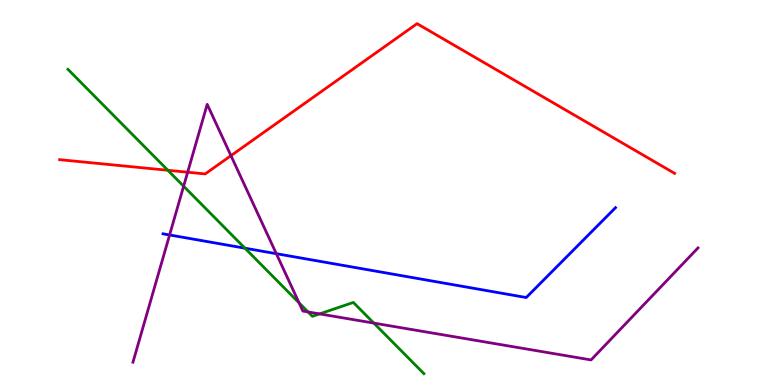[{'lines': ['blue', 'red'], 'intersections': []}, {'lines': ['green', 'red'], 'intersections': [{'x': 2.17, 'y': 5.58}]}, {'lines': ['purple', 'red'], 'intersections': [{'x': 2.42, 'y': 5.53}, {'x': 2.98, 'y': 5.96}]}, {'lines': ['blue', 'green'], 'intersections': [{'x': 3.16, 'y': 3.55}]}, {'lines': ['blue', 'purple'], 'intersections': [{'x': 2.19, 'y': 3.9}, {'x': 3.57, 'y': 3.41}]}, {'lines': ['green', 'purple'], 'intersections': [{'x': 2.37, 'y': 5.16}, {'x': 3.86, 'y': 2.13}, {'x': 3.97, 'y': 1.9}, {'x': 4.12, 'y': 1.85}, {'x': 4.82, 'y': 1.61}]}]